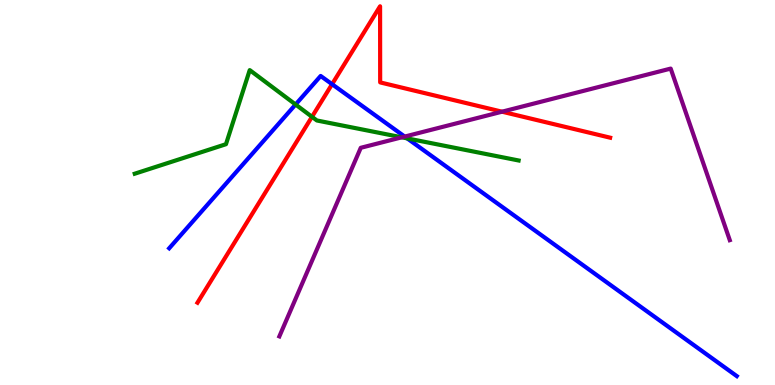[{'lines': ['blue', 'red'], 'intersections': [{'x': 4.28, 'y': 7.81}]}, {'lines': ['green', 'red'], 'intersections': [{'x': 4.03, 'y': 6.97}]}, {'lines': ['purple', 'red'], 'intersections': [{'x': 6.48, 'y': 7.1}]}, {'lines': ['blue', 'green'], 'intersections': [{'x': 3.81, 'y': 7.29}, {'x': 5.25, 'y': 6.41}]}, {'lines': ['blue', 'purple'], 'intersections': [{'x': 5.22, 'y': 6.45}]}, {'lines': ['green', 'purple'], 'intersections': [{'x': 5.18, 'y': 6.43}]}]